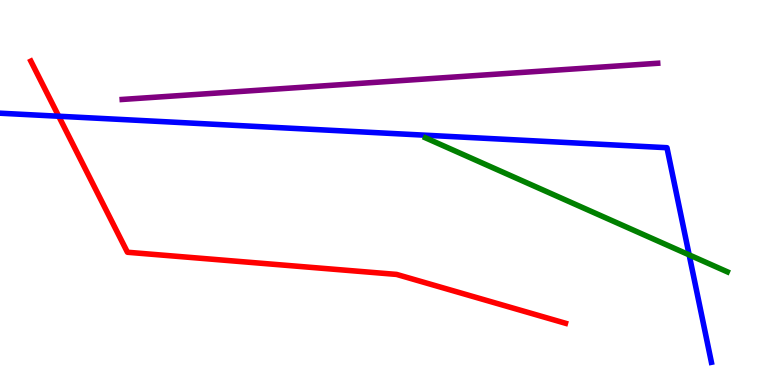[{'lines': ['blue', 'red'], 'intersections': [{'x': 0.758, 'y': 6.98}]}, {'lines': ['green', 'red'], 'intersections': []}, {'lines': ['purple', 'red'], 'intersections': []}, {'lines': ['blue', 'green'], 'intersections': [{'x': 8.89, 'y': 3.38}]}, {'lines': ['blue', 'purple'], 'intersections': []}, {'lines': ['green', 'purple'], 'intersections': []}]